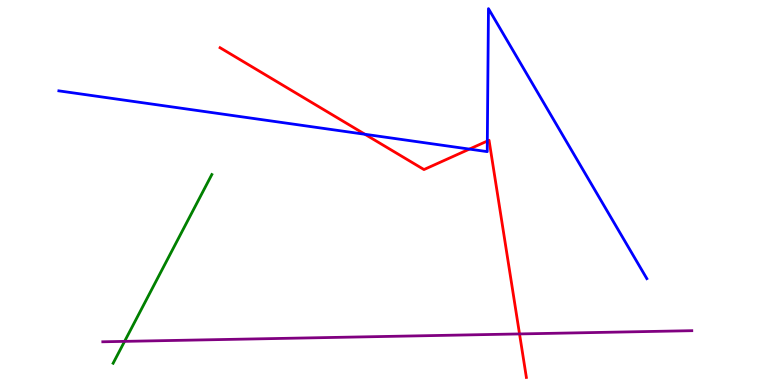[{'lines': ['blue', 'red'], 'intersections': [{'x': 4.71, 'y': 6.51}, {'x': 6.06, 'y': 6.13}, {'x': 6.29, 'y': 6.34}]}, {'lines': ['green', 'red'], 'intersections': []}, {'lines': ['purple', 'red'], 'intersections': [{'x': 6.7, 'y': 1.33}]}, {'lines': ['blue', 'green'], 'intersections': []}, {'lines': ['blue', 'purple'], 'intersections': []}, {'lines': ['green', 'purple'], 'intersections': [{'x': 1.61, 'y': 1.13}]}]